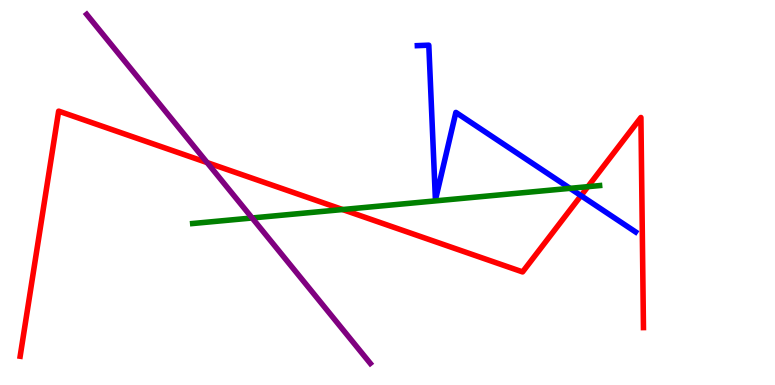[{'lines': ['blue', 'red'], 'intersections': [{'x': 7.5, 'y': 4.92}]}, {'lines': ['green', 'red'], 'intersections': [{'x': 4.42, 'y': 4.56}, {'x': 7.59, 'y': 5.15}]}, {'lines': ['purple', 'red'], 'intersections': [{'x': 2.67, 'y': 5.78}]}, {'lines': ['blue', 'green'], 'intersections': [{'x': 7.36, 'y': 5.11}]}, {'lines': ['blue', 'purple'], 'intersections': []}, {'lines': ['green', 'purple'], 'intersections': [{'x': 3.25, 'y': 4.34}]}]